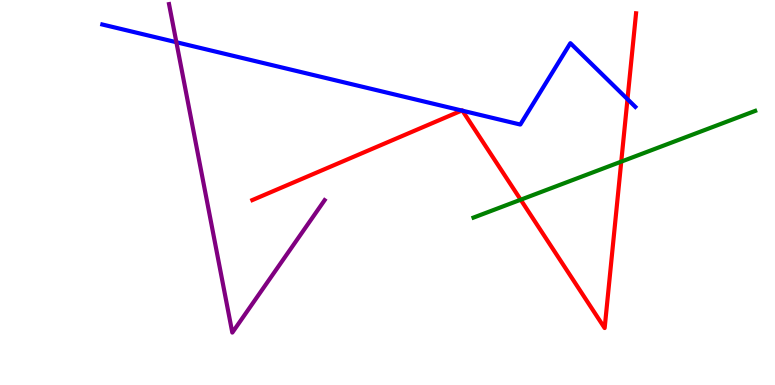[{'lines': ['blue', 'red'], 'intersections': [{'x': 5.96, 'y': 7.13}, {'x': 5.97, 'y': 7.12}, {'x': 8.1, 'y': 7.42}]}, {'lines': ['green', 'red'], 'intersections': [{'x': 6.72, 'y': 4.81}, {'x': 8.02, 'y': 5.8}]}, {'lines': ['purple', 'red'], 'intersections': []}, {'lines': ['blue', 'green'], 'intersections': []}, {'lines': ['blue', 'purple'], 'intersections': [{'x': 2.28, 'y': 8.9}]}, {'lines': ['green', 'purple'], 'intersections': []}]